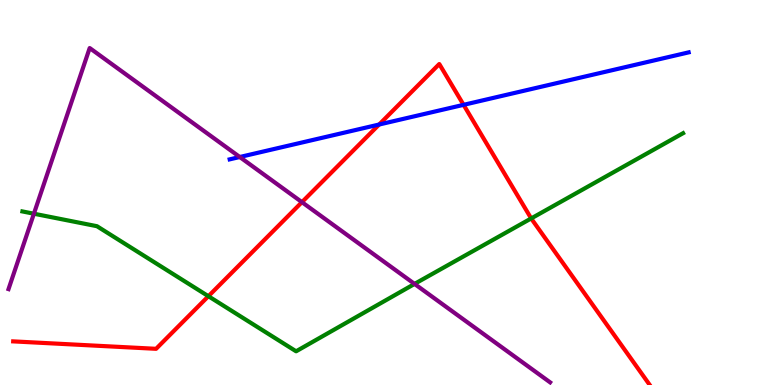[{'lines': ['blue', 'red'], 'intersections': [{'x': 4.89, 'y': 6.77}, {'x': 5.98, 'y': 7.28}]}, {'lines': ['green', 'red'], 'intersections': [{'x': 2.69, 'y': 2.31}, {'x': 6.85, 'y': 4.33}]}, {'lines': ['purple', 'red'], 'intersections': [{'x': 3.9, 'y': 4.75}]}, {'lines': ['blue', 'green'], 'intersections': []}, {'lines': ['blue', 'purple'], 'intersections': [{'x': 3.09, 'y': 5.92}]}, {'lines': ['green', 'purple'], 'intersections': [{'x': 0.438, 'y': 4.45}, {'x': 5.35, 'y': 2.63}]}]